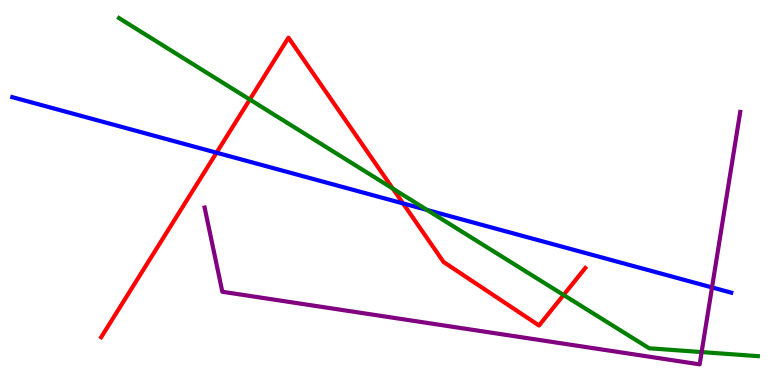[{'lines': ['blue', 'red'], 'intersections': [{'x': 2.79, 'y': 6.03}, {'x': 5.2, 'y': 4.72}]}, {'lines': ['green', 'red'], 'intersections': [{'x': 3.22, 'y': 7.41}, {'x': 5.07, 'y': 5.1}, {'x': 7.27, 'y': 2.34}]}, {'lines': ['purple', 'red'], 'intersections': []}, {'lines': ['blue', 'green'], 'intersections': [{'x': 5.51, 'y': 4.55}]}, {'lines': ['blue', 'purple'], 'intersections': [{'x': 9.19, 'y': 2.53}]}, {'lines': ['green', 'purple'], 'intersections': [{'x': 9.05, 'y': 0.855}]}]